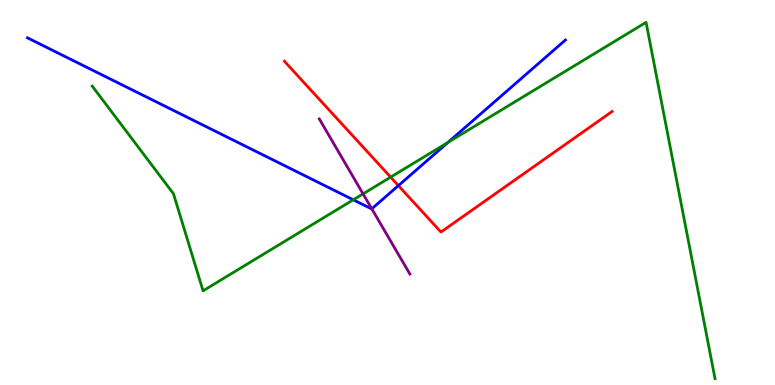[{'lines': ['blue', 'red'], 'intersections': [{'x': 5.14, 'y': 5.18}]}, {'lines': ['green', 'red'], 'intersections': [{'x': 5.04, 'y': 5.4}]}, {'lines': ['purple', 'red'], 'intersections': []}, {'lines': ['blue', 'green'], 'intersections': [{'x': 4.56, 'y': 4.81}, {'x': 5.78, 'y': 6.3}]}, {'lines': ['blue', 'purple'], 'intersections': [{'x': 4.8, 'y': 4.58}]}, {'lines': ['green', 'purple'], 'intersections': [{'x': 4.68, 'y': 4.96}]}]